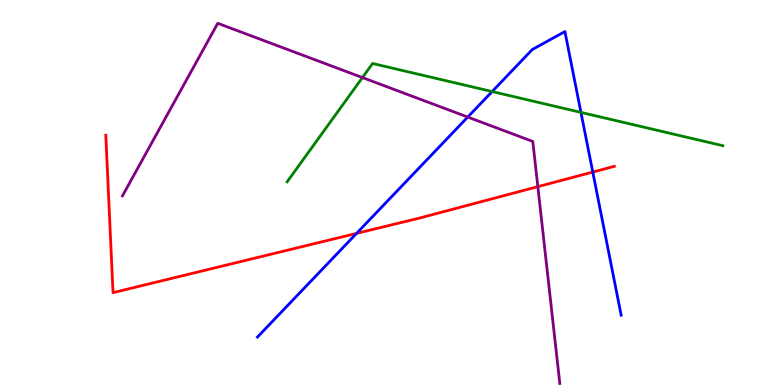[{'lines': ['blue', 'red'], 'intersections': [{'x': 4.6, 'y': 3.94}, {'x': 7.65, 'y': 5.53}]}, {'lines': ['green', 'red'], 'intersections': []}, {'lines': ['purple', 'red'], 'intersections': [{'x': 6.94, 'y': 5.15}]}, {'lines': ['blue', 'green'], 'intersections': [{'x': 6.35, 'y': 7.62}, {'x': 7.5, 'y': 7.08}]}, {'lines': ['blue', 'purple'], 'intersections': [{'x': 6.04, 'y': 6.96}]}, {'lines': ['green', 'purple'], 'intersections': [{'x': 4.68, 'y': 7.99}]}]